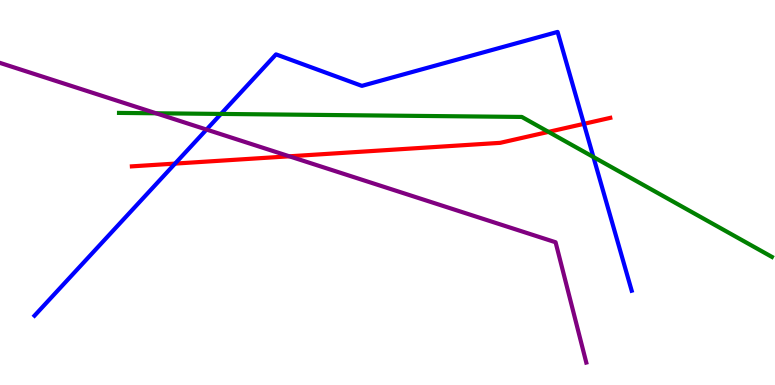[{'lines': ['blue', 'red'], 'intersections': [{'x': 2.26, 'y': 5.75}, {'x': 7.53, 'y': 6.78}]}, {'lines': ['green', 'red'], 'intersections': [{'x': 7.08, 'y': 6.57}]}, {'lines': ['purple', 'red'], 'intersections': [{'x': 3.73, 'y': 5.94}]}, {'lines': ['blue', 'green'], 'intersections': [{'x': 2.85, 'y': 7.04}, {'x': 7.66, 'y': 5.92}]}, {'lines': ['blue', 'purple'], 'intersections': [{'x': 2.66, 'y': 6.63}]}, {'lines': ['green', 'purple'], 'intersections': [{'x': 2.01, 'y': 7.06}]}]